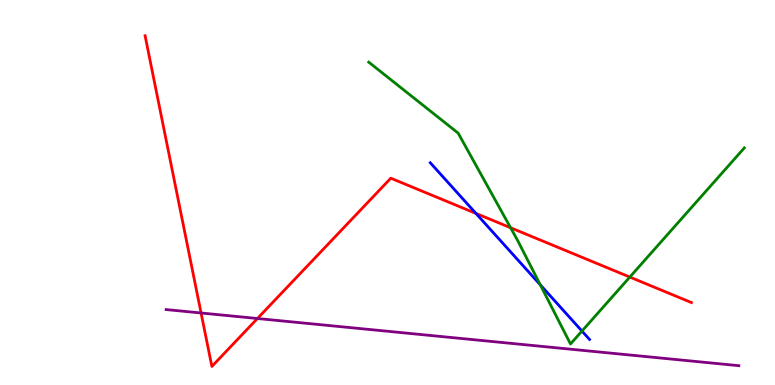[{'lines': ['blue', 'red'], 'intersections': [{'x': 6.14, 'y': 4.46}]}, {'lines': ['green', 'red'], 'intersections': [{'x': 6.59, 'y': 4.08}, {'x': 8.13, 'y': 2.8}]}, {'lines': ['purple', 'red'], 'intersections': [{'x': 2.59, 'y': 1.87}, {'x': 3.32, 'y': 1.73}]}, {'lines': ['blue', 'green'], 'intersections': [{'x': 6.97, 'y': 2.6}, {'x': 7.51, 'y': 1.4}]}, {'lines': ['blue', 'purple'], 'intersections': []}, {'lines': ['green', 'purple'], 'intersections': []}]